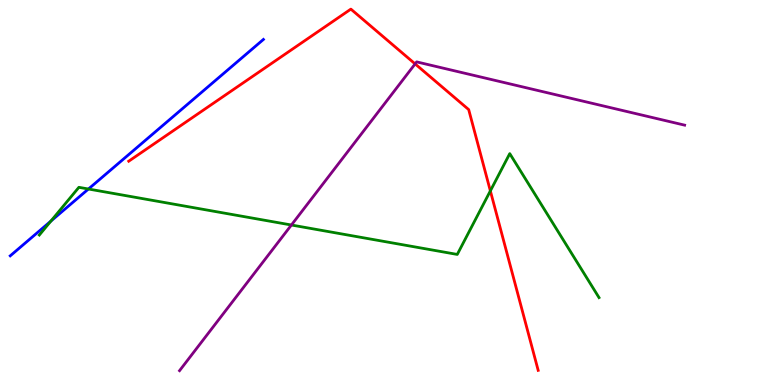[{'lines': ['blue', 'red'], 'intersections': []}, {'lines': ['green', 'red'], 'intersections': [{'x': 6.33, 'y': 5.04}]}, {'lines': ['purple', 'red'], 'intersections': [{'x': 5.36, 'y': 8.34}]}, {'lines': ['blue', 'green'], 'intersections': [{'x': 0.656, 'y': 4.26}, {'x': 1.14, 'y': 5.09}]}, {'lines': ['blue', 'purple'], 'intersections': []}, {'lines': ['green', 'purple'], 'intersections': [{'x': 3.76, 'y': 4.16}]}]